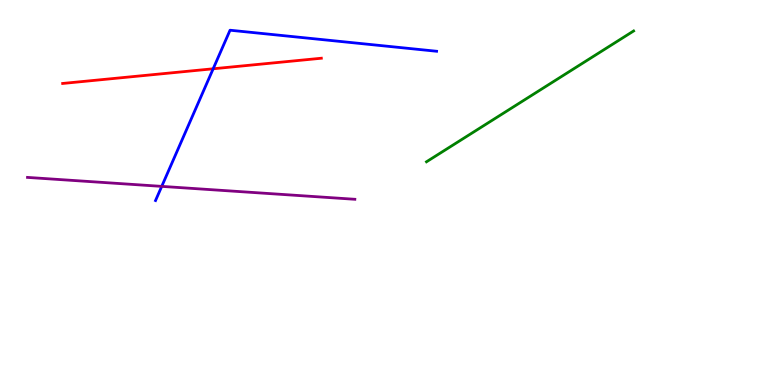[{'lines': ['blue', 'red'], 'intersections': [{'x': 2.75, 'y': 8.21}]}, {'lines': ['green', 'red'], 'intersections': []}, {'lines': ['purple', 'red'], 'intersections': []}, {'lines': ['blue', 'green'], 'intersections': []}, {'lines': ['blue', 'purple'], 'intersections': [{'x': 2.09, 'y': 5.16}]}, {'lines': ['green', 'purple'], 'intersections': []}]